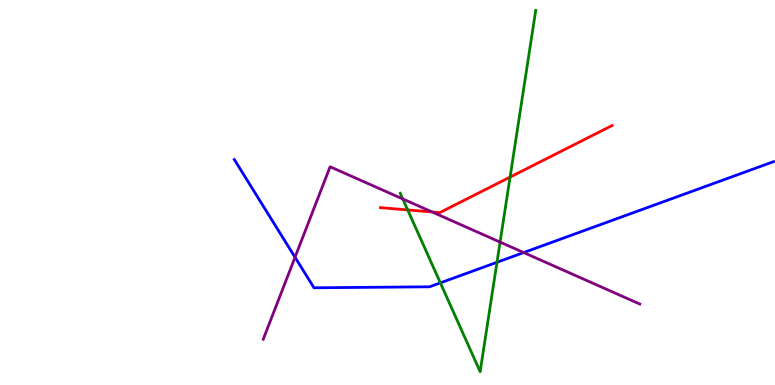[{'lines': ['blue', 'red'], 'intersections': []}, {'lines': ['green', 'red'], 'intersections': [{'x': 5.26, 'y': 4.55}, {'x': 6.58, 'y': 5.4}]}, {'lines': ['purple', 'red'], 'intersections': [{'x': 5.58, 'y': 4.49}]}, {'lines': ['blue', 'green'], 'intersections': [{'x': 5.68, 'y': 2.65}, {'x': 6.41, 'y': 3.19}]}, {'lines': ['blue', 'purple'], 'intersections': [{'x': 3.81, 'y': 3.32}, {'x': 6.76, 'y': 3.44}]}, {'lines': ['green', 'purple'], 'intersections': [{'x': 5.2, 'y': 4.83}, {'x': 6.45, 'y': 3.71}]}]